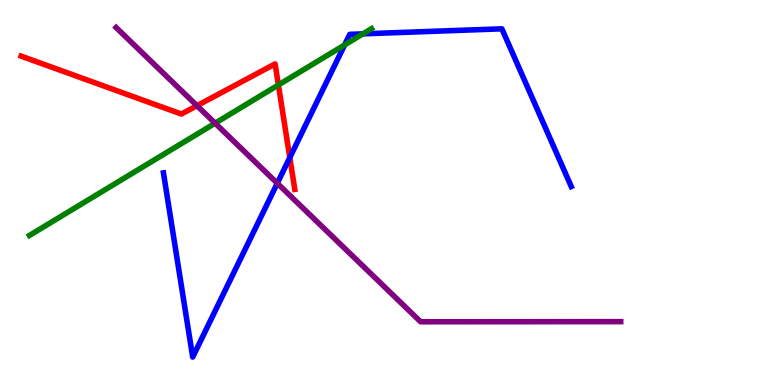[{'lines': ['blue', 'red'], 'intersections': [{'x': 3.74, 'y': 5.91}]}, {'lines': ['green', 'red'], 'intersections': [{'x': 3.59, 'y': 7.79}]}, {'lines': ['purple', 'red'], 'intersections': [{'x': 2.54, 'y': 7.26}]}, {'lines': ['blue', 'green'], 'intersections': [{'x': 4.45, 'y': 8.83}, {'x': 4.68, 'y': 9.12}]}, {'lines': ['blue', 'purple'], 'intersections': [{'x': 3.58, 'y': 5.24}]}, {'lines': ['green', 'purple'], 'intersections': [{'x': 2.78, 'y': 6.8}]}]